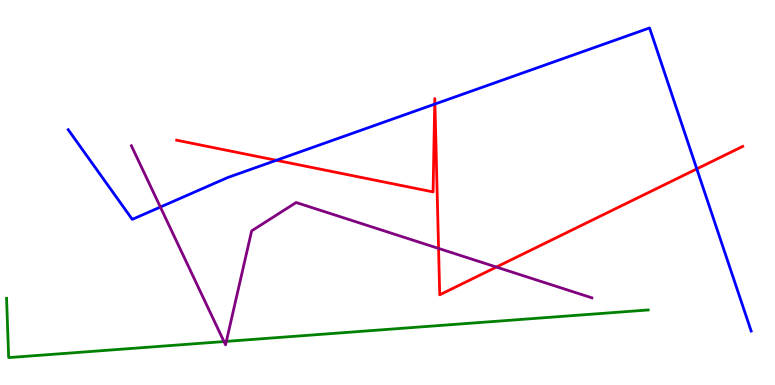[{'lines': ['blue', 'red'], 'intersections': [{'x': 3.57, 'y': 5.84}, {'x': 5.61, 'y': 7.3}, {'x': 5.61, 'y': 7.3}, {'x': 8.99, 'y': 5.61}]}, {'lines': ['green', 'red'], 'intersections': []}, {'lines': ['purple', 'red'], 'intersections': [{'x': 5.66, 'y': 3.55}, {'x': 6.4, 'y': 3.06}]}, {'lines': ['blue', 'green'], 'intersections': []}, {'lines': ['blue', 'purple'], 'intersections': [{'x': 2.07, 'y': 4.62}]}, {'lines': ['green', 'purple'], 'intersections': [{'x': 2.89, 'y': 1.13}, {'x': 2.92, 'y': 1.13}]}]